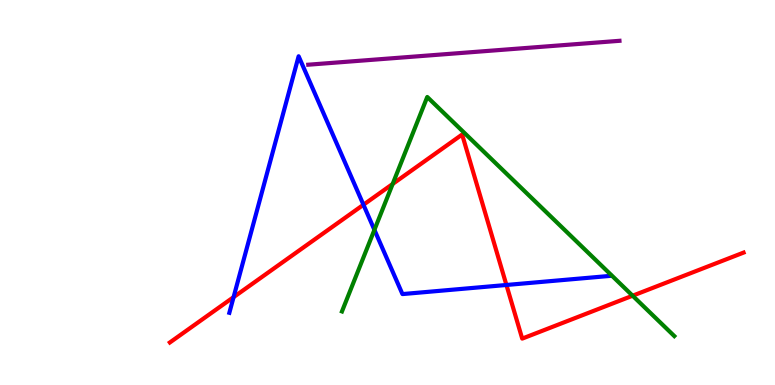[{'lines': ['blue', 'red'], 'intersections': [{'x': 3.01, 'y': 2.28}, {'x': 4.69, 'y': 4.68}, {'x': 6.53, 'y': 2.6}]}, {'lines': ['green', 'red'], 'intersections': [{'x': 5.07, 'y': 5.22}, {'x': 8.16, 'y': 2.32}]}, {'lines': ['purple', 'red'], 'intersections': []}, {'lines': ['blue', 'green'], 'intersections': [{'x': 4.83, 'y': 4.03}]}, {'lines': ['blue', 'purple'], 'intersections': []}, {'lines': ['green', 'purple'], 'intersections': []}]